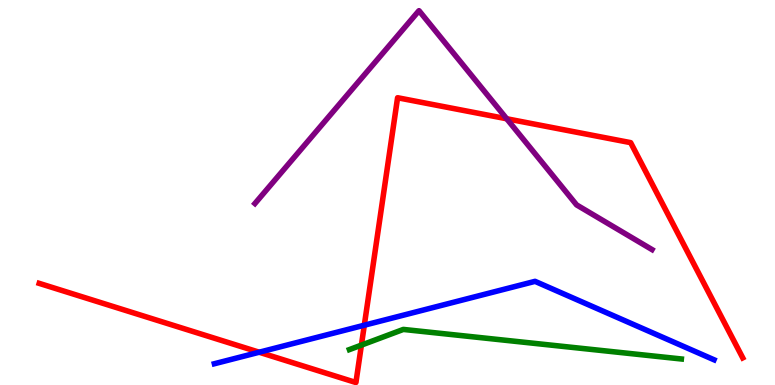[{'lines': ['blue', 'red'], 'intersections': [{'x': 3.34, 'y': 0.851}, {'x': 4.7, 'y': 1.55}]}, {'lines': ['green', 'red'], 'intersections': [{'x': 4.66, 'y': 1.04}]}, {'lines': ['purple', 'red'], 'intersections': [{'x': 6.54, 'y': 6.92}]}, {'lines': ['blue', 'green'], 'intersections': []}, {'lines': ['blue', 'purple'], 'intersections': []}, {'lines': ['green', 'purple'], 'intersections': []}]